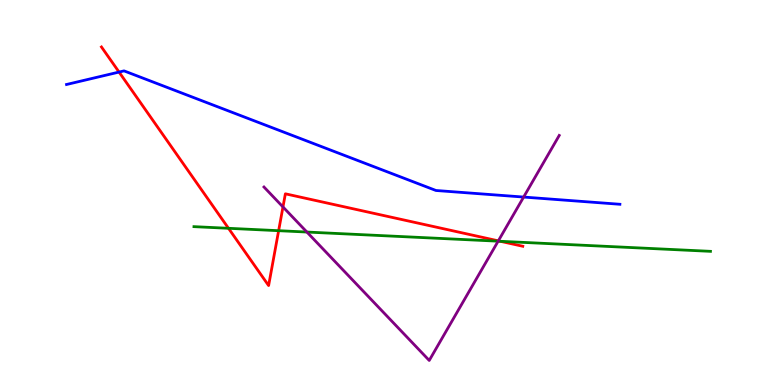[{'lines': ['blue', 'red'], 'intersections': [{'x': 1.54, 'y': 8.13}]}, {'lines': ['green', 'red'], 'intersections': [{'x': 2.95, 'y': 4.07}, {'x': 3.6, 'y': 4.01}, {'x': 6.46, 'y': 3.73}]}, {'lines': ['purple', 'red'], 'intersections': [{'x': 3.65, 'y': 4.62}, {'x': 6.43, 'y': 3.74}]}, {'lines': ['blue', 'green'], 'intersections': []}, {'lines': ['blue', 'purple'], 'intersections': [{'x': 6.76, 'y': 4.88}]}, {'lines': ['green', 'purple'], 'intersections': [{'x': 3.96, 'y': 3.97}, {'x': 6.43, 'y': 3.74}]}]